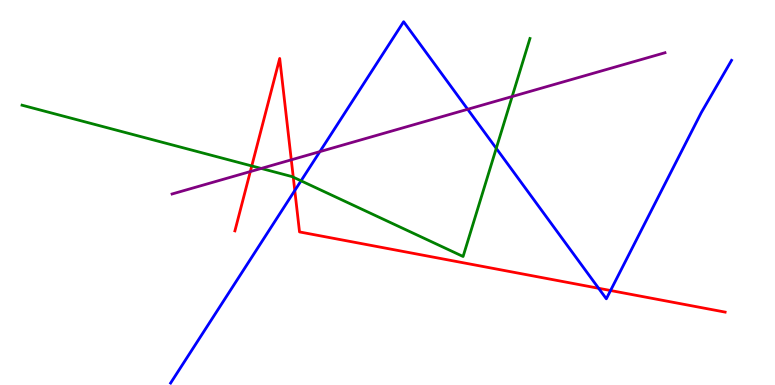[{'lines': ['blue', 'red'], 'intersections': [{'x': 3.8, 'y': 5.05}, {'x': 7.72, 'y': 2.51}, {'x': 7.88, 'y': 2.45}]}, {'lines': ['green', 'red'], 'intersections': [{'x': 3.25, 'y': 5.69}, {'x': 3.78, 'y': 5.4}]}, {'lines': ['purple', 'red'], 'intersections': [{'x': 3.23, 'y': 5.54}, {'x': 3.76, 'y': 5.85}]}, {'lines': ['blue', 'green'], 'intersections': [{'x': 3.88, 'y': 5.3}, {'x': 6.4, 'y': 6.15}]}, {'lines': ['blue', 'purple'], 'intersections': [{'x': 4.13, 'y': 6.06}, {'x': 6.03, 'y': 7.16}]}, {'lines': ['green', 'purple'], 'intersections': [{'x': 3.37, 'y': 5.62}, {'x': 6.61, 'y': 7.49}]}]